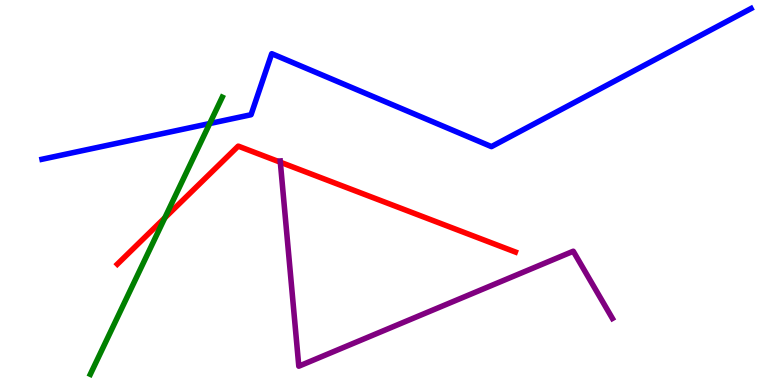[{'lines': ['blue', 'red'], 'intersections': []}, {'lines': ['green', 'red'], 'intersections': [{'x': 2.13, 'y': 4.34}]}, {'lines': ['purple', 'red'], 'intersections': [{'x': 3.62, 'y': 5.79}]}, {'lines': ['blue', 'green'], 'intersections': [{'x': 2.71, 'y': 6.79}]}, {'lines': ['blue', 'purple'], 'intersections': []}, {'lines': ['green', 'purple'], 'intersections': []}]